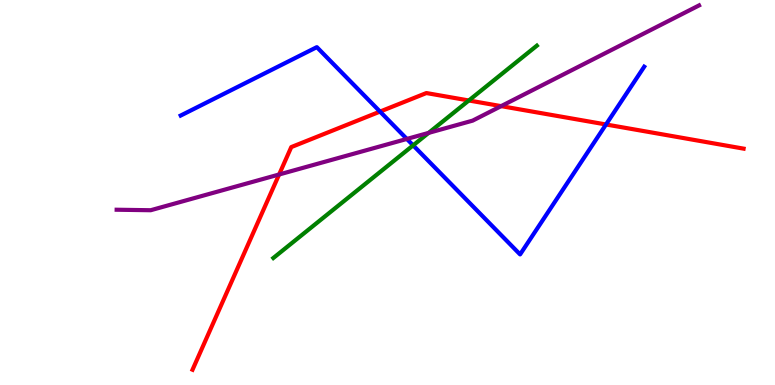[{'lines': ['blue', 'red'], 'intersections': [{'x': 4.9, 'y': 7.1}, {'x': 7.82, 'y': 6.77}]}, {'lines': ['green', 'red'], 'intersections': [{'x': 6.05, 'y': 7.39}]}, {'lines': ['purple', 'red'], 'intersections': [{'x': 3.6, 'y': 5.47}, {'x': 6.47, 'y': 7.24}]}, {'lines': ['blue', 'green'], 'intersections': [{'x': 5.33, 'y': 6.22}]}, {'lines': ['blue', 'purple'], 'intersections': [{'x': 5.25, 'y': 6.39}]}, {'lines': ['green', 'purple'], 'intersections': [{'x': 5.53, 'y': 6.55}]}]